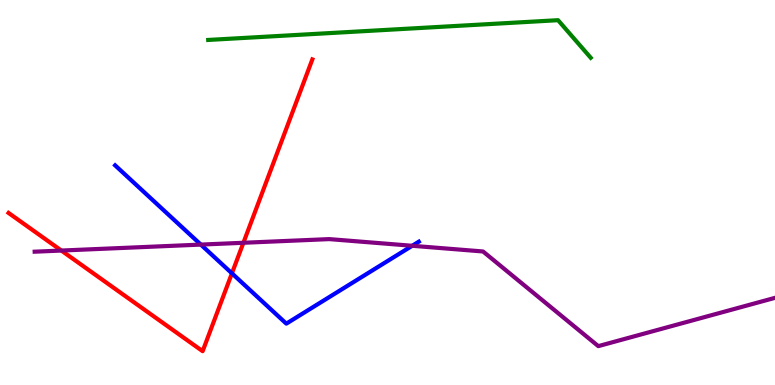[{'lines': ['blue', 'red'], 'intersections': [{'x': 2.99, 'y': 2.9}]}, {'lines': ['green', 'red'], 'intersections': []}, {'lines': ['purple', 'red'], 'intersections': [{'x': 0.792, 'y': 3.49}, {'x': 3.14, 'y': 3.69}]}, {'lines': ['blue', 'green'], 'intersections': []}, {'lines': ['blue', 'purple'], 'intersections': [{'x': 2.59, 'y': 3.65}, {'x': 5.32, 'y': 3.62}]}, {'lines': ['green', 'purple'], 'intersections': []}]